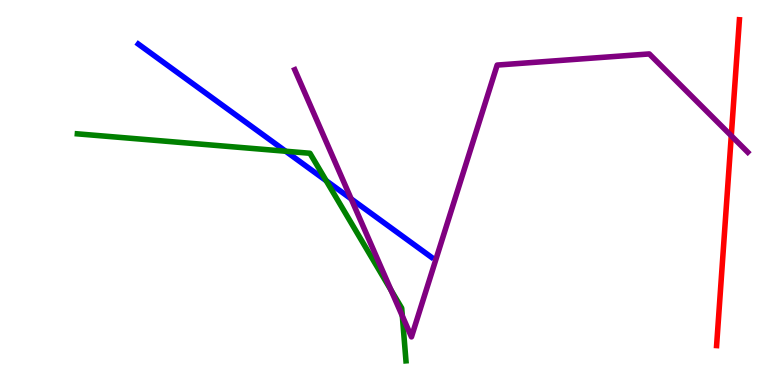[{'lines': ['blue', 'red'], 'intersections': []}, {'lines': ['green', 'red'], 'intersections': []}, {'lines': ['purple', 'red'], 'intersections': [{'x': 9.44, 'y': 6.47}]}, {'lines': ['blue', 'green'], 'intersections': [{'x': 3.69, 'y': 6.07}, {'x': 4.21, 'y': 5.31}]}, {'lines': ['blue', 'purple'], 'intersections': [{'x': 4.53, 'y': 4.83}]}, {'lines': ['green', 'purple'], 'intersections': [{'x': 5.05, 'y': 2.46}, {'x': 5.19, 'y': 1.79}]}]